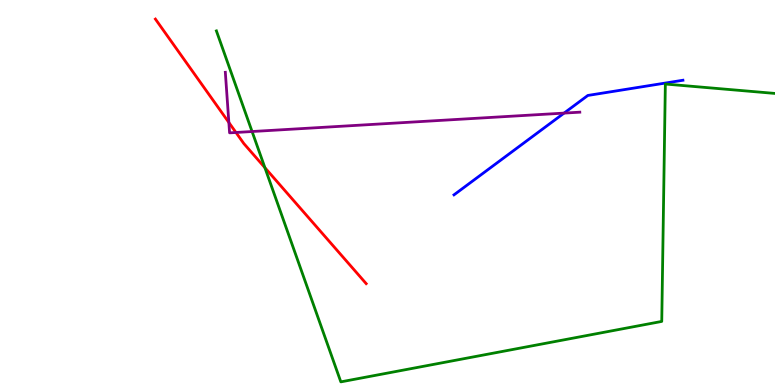[{'lines': ['blue', 'red'], 'intersections': []}, {'lines': ['green', 'red'], 'intersections': [{'x': 3.42, 'y': 5.64}]}, {'lines': ['purple', 'red'], 'intersections': [{'x': 2.95, 'y': 6.82}, {'x': 3.04, 'y': 6.56}]}, {'lines': ['blue', 'green'], 'intersections': []}, {'lines': ['blue', 'purple'], 'intersections': [{'x': 7.28, 'y': 7.06}]}, {'lines': ['green', 'purple'], 'intersections': [{'x': 3.25, 'y': 6.58}]}]